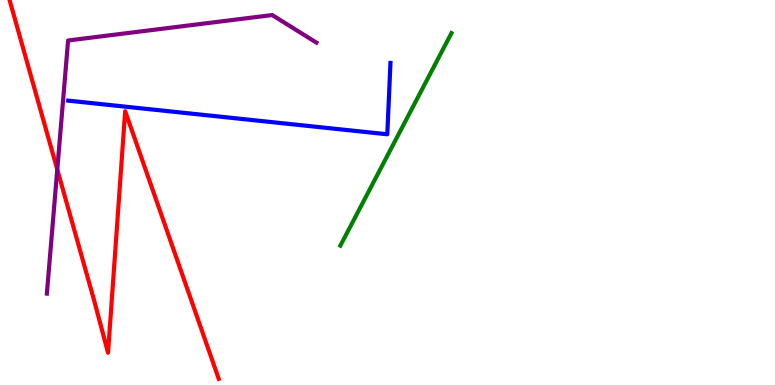[{'lines': ['blue', 'red'], 'intersections': []}, {'lines': ['green', 'red'], 'intersections': []}, {'lines': ['purple', 'red'], 'intersections': [{'x': 0.739, 'y': 5.6}]}, {'lines': ['blue', 'green'], 'intersections': []}, {'lines': ['blue', 'purple'], 'intersections': []}, {'lines': ['green', 'purple'], 'intersections': []}]